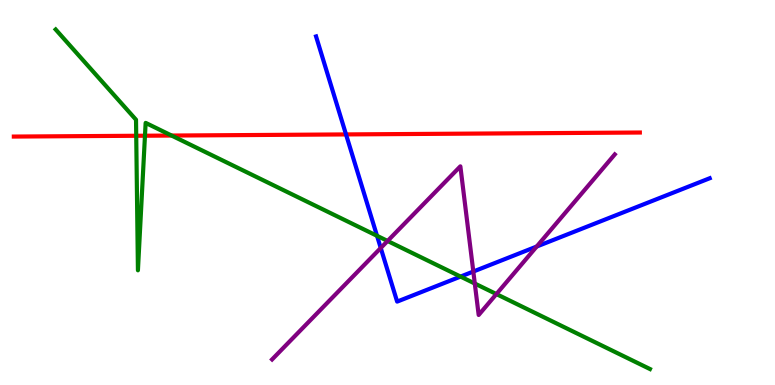[{'lines': ['blue', 'red'], 'intersections': [{'x': 4.46, 'y': 6.51}]}, {'lines': ['green', 'red'], 'intersections': [{'x': 1.76, 'y': 6.47}, {'x': 1.87, 'y': 6.47}, {'x': 2.21, 'y': 6.48}]}, {'lines': ['purple', 'red'], 'intersections': []}, {'lines': ['blue', 'green'], 'intersections': [{'x': 4.86, 'y': 3.87}, {'x': 5.94, 'y': 2.82}]}, {'lines': ['blue', 'purple'], 'intersections': [{'x': 4.91, 'y': 3.56}, {'x': 6.11, 'y': 2.95}, {'x': 6.93, 'y': 3.6}]}, {'lines': ['green', 'purple'], 'intersections': [{'x': 5.0, 'y': 3.74}, {'x': 6.13, 'y': 2.64}, {'x': 6.41, 'y': 2.36}]}]